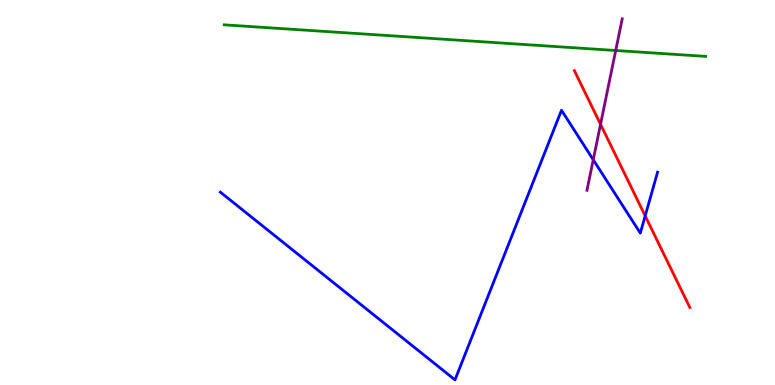[{'lines': ['blue', 'red'], 'intersections': [{'x': 8.32, 'y': 4.39}]}, {'lines': ['green', 'red'], 'intersections': []}, {'lines': ['purple', 'red'], 'intersections': [{'x': 7.75, 'y': 6.77}]}, {'lines': ['blue', 'green'], 'intersections': []}, {'lines': ['blue', 'purple'], 'intersections': [{'x': 7.65, 'y': 5.85}]}, {'lines': ['green', 'purple'], 'intersections': [{'x': 7.94, 'y': 8.69}]}]